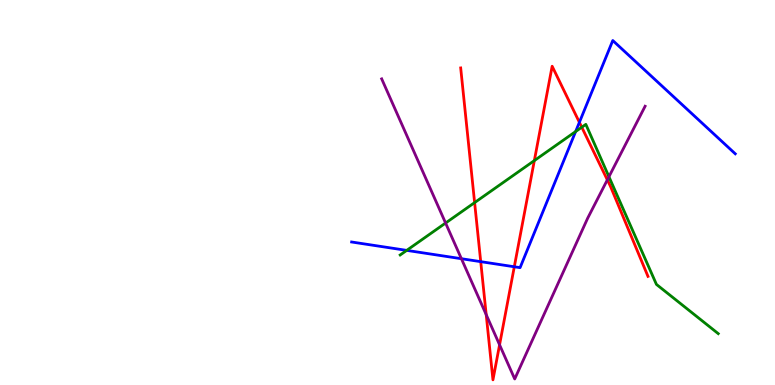[{'lines': ['blue', 'red'], 'intersections': [{'x': 6.2, 'y': 3.2}, {'x': 6.64, 'y': 3.07}, {'x': 7.48, 'y': 6.82}]}, {'lines': ['green', 'red'], 'intersections': [{'x': 6.12, 'y': 4.74}, {'x': 6.89, 'y': 5.83}, {'x': 7.51, 'y': 6.7}]}, {'lines': ['purple', 'red'], 'intersections': [{'x': 6.27, 'y': 1.83}, {'x': 6.45, 'y': 1.04}, {'x': 7.84, 'y': 5.33}]}, {'lines': ['blue', 'green'], 'intersections': [{'x': 5.25, 'y': 3.5}, {'x': 7.43, 'y': 6.58}]}, {'lines': ['blue', 'purple'], 'intersections': [{'x': 5.95, 'y': 3.28}]}, {'lines': ['green', 'purple'], 'intersections': [{'x': 5.75, 'y': 4.21}, {'x': 7.86, 'y': 5.41}]}]